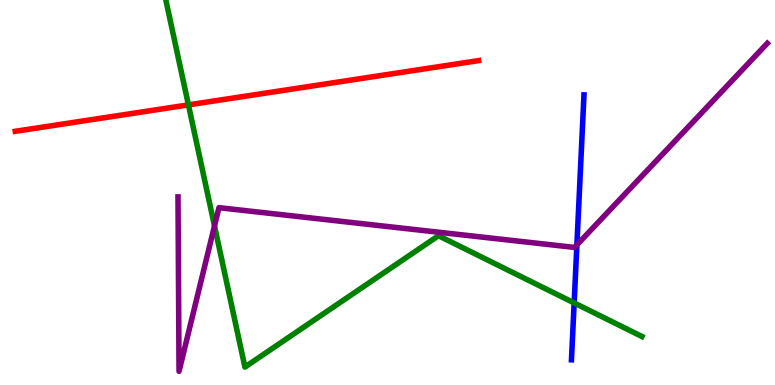[{'lines': ['blue', 'red'], 'intersections': []}, {'lines': ['green', 'red'], 'intersections': [{'x': 2.43, 'y': 7.28}]}, {'lines': ['purple', 'red'], 'intersections': []}, {'lines': ['blue', 'green'], 'intersections': [{'x': 7.41, 'y': 2.13}]}, {'lines': ['blue', 'purple'], 'intersections': [{'x': 7.44, 'y': 3.64}]}, {'lines': ['green', 'purple'], 'intersections': [{'x': 2.77, 'y': 4.13}]}]